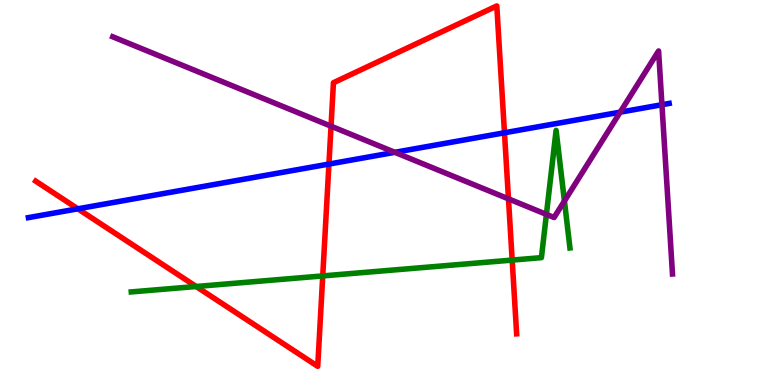[{'lines': ['blue', 'red'], 'intersections': [{'x': 1.0, 'y': 4.58}, {'x': 4.24, 'y': 5.74}, {'x': 6.51, 'y': 6.55}]}, {'lines': ['green', 'red'], 'intersections': [{'x': 2.53, 'y': 2.56}, {'x': 4.16, 'y': 2.83}, {'x': 6.61, 'y': 3.24}]}, {'lines': ['purple', 'red'], 'intersections': [{'x': 4.27, 'y': 6.72}, {'x': 6.56, 'y': 4.83}]}, {'lines': ['blue', 'green'], 'intersections': []}, {'lines': ['blue', 'purple'], 'intersections': [{'x': 5.09, 'y': 6.04}, {'x': 8.0, 'y': 7.09}, {'x': 8.54, 'y': 7.28}]}, {'lines': ['green', 'purple'], 'intersections': [{'x': 7.05, 'y': 4.43}, {'x': 7.28, 'y': 4.78}]}]